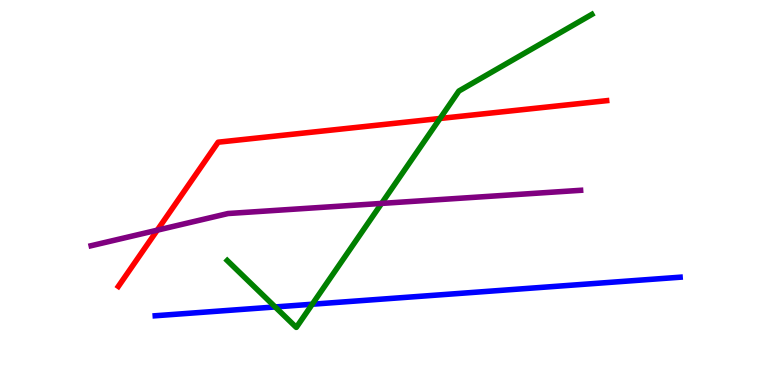[{'lines': ['blue', 'red'], 'intersections': []}, {'lines': ['green', 'red'], 'intersections': [{'x': 5.68, 'y': 6.92}]}, {'lines': ['purple', 'red'], 'intersections': [{'x': 2.03, 'y': 4.02}]}, {'lines': ['blue', 'green'], 'intersections': [{'x': 3.55, 'y': 2.03}, {'x': 4.03, 'y': 2.1}]}, {'lines': ['blue', 'purple'], 'intersections': []}, {'lines': ['green', 'purple'], 'intersections': [{'x': 4.92, 'y': 4.72}]}]